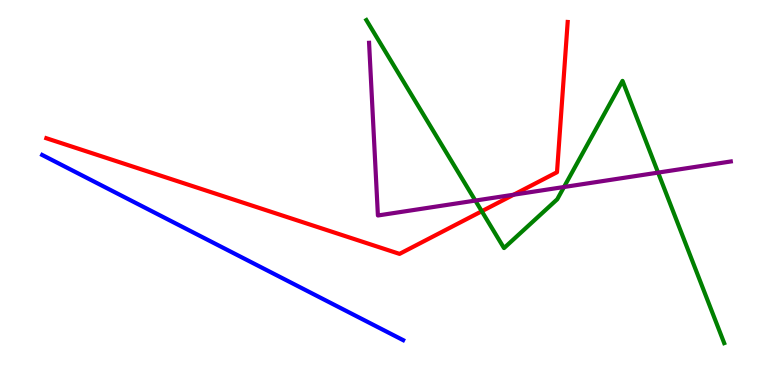[{'lines': ['blue', 'red'], 'intersections': []}, {'lines': ['green', 'red'], 'intersections': [{'x': 6.22, 'y': 4.51}]}, {'lines': ['purple', 'red'], 'intersections': [{'x': 6.63, 'y': 4.94}]}, {'lines': ['blue', 'green'], 'intersections': []}, {'lines': ['blue', 'purple'], 'intersections': []}, {'lines': ['green', 'purple'], 'intersections': [{'x': 6.13, 'y': 4.79}, {'x': 7.28, 'y': 5.14}, {'x': 8.49, 'y': 5.52}]}]